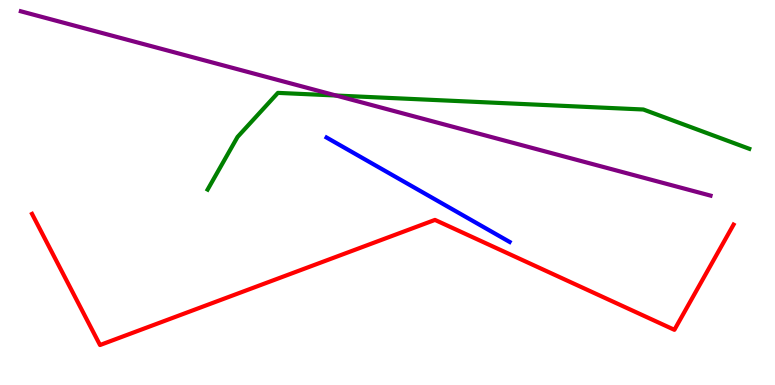[{'lines': ['blue', 'red'], 'intersections': []}, {'lines': ['green', 'red'], 'intersections': []}, {'lines': ['purple', 'red'], 'intersections': []}, {'lines': ['blue', 'green'], 'intersections': []}, {'lines': ['blue', 'purple'], 'intersections': []}, {'lines': ['green', 'purple'], 'intersections': [{'x': 4.34, 'y': 7.52}]}]